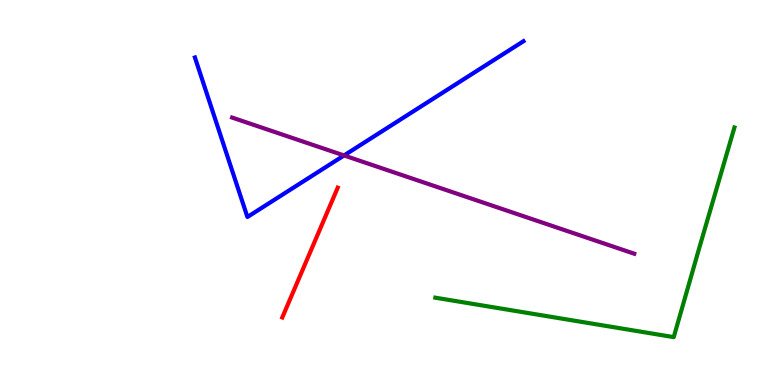[{'lines': ['blue', 'red'], 'intersections': []}, {'lines': ['green', 'red'], 'intersections': []}, {'lines': ['purple', 'red'], 'intersections': []}, {'lines': ['blue', 'green'], 'intersections': []}, {'lines': ['blue', 'purple'], 'intersections': [{'x': 4.44, 'y': 5.96}]}, {'lines': ['green', 'purple'], 'intersections': []}]